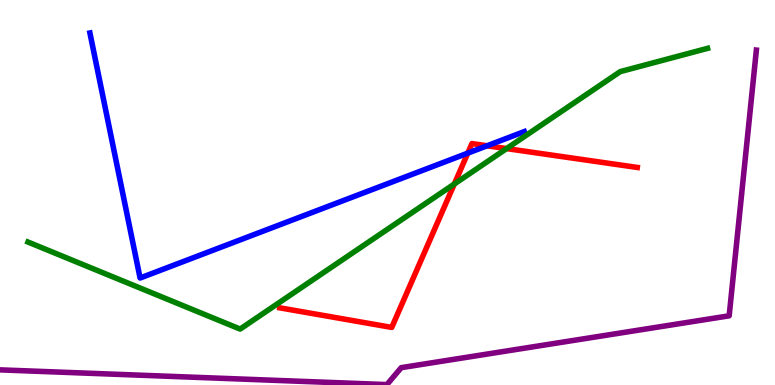[{'lines': ['blue', 'red'], 'intersections': [{'x': 6.04, 'y': 6.02}, {'x': 6.29, 'y': 6.21}]}, {'lines': ['green', 'red'], 'intersections': [{'x': 5.86, 'y': 5.22}, {'x': 6.54, 'y': 6.14}]}, {'lines': ['purple', 'red'], 'intersections': []}, {'lines': ['blue', 'green'], 'intersections': []}, {'lines': ['blue', 'purple'], 'intersections': []}, {'lines': ['green', 'purple'], 'intersections': []}]